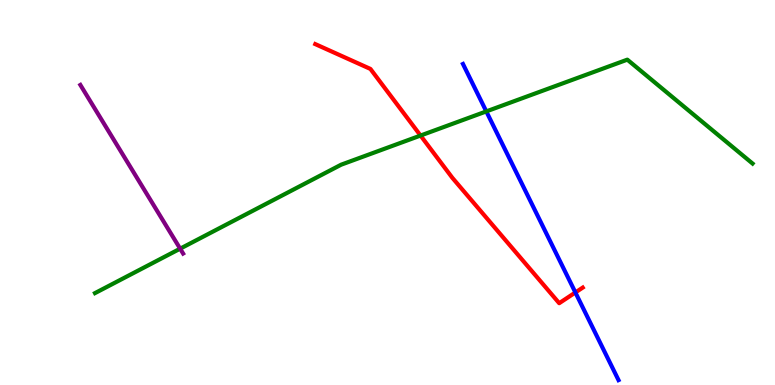[{'lines': ['blue', 'red'], 'intersections': [{'x': 7.42, 'y': 2.4}]}, {'lines': ['green', 'red'], 'intersections': [{'x': 5.43, 'y': 6.48}]}, {'lines': ['purple', 'red'], 'intersections': []}, {'lines': ['blue', 'green'], 'intersections': [{'x': 6.27, 'y': 7.11}]}, {'lines': ['blue', 'purple'], 'intersections': []}, {'lines': ['green', 'purple'], 'intersections': [{'x': 2.32, 'y': 3.54}]}]